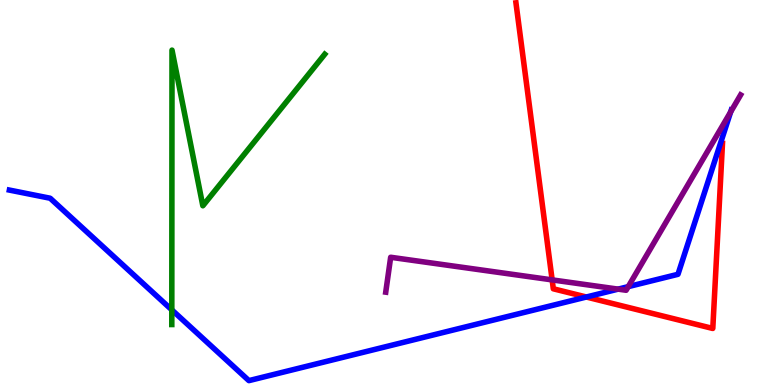[{'lines': ['blue', 'red'], 'intersections': [{'x': 7.57, 'y': 2.29}]}, {'lines': ['green', 'red'], 'intersections': []}, {'lines': ['purple', 'red'], 'intersections': [{'x': 7.12, 'y': 2.73}]}, {'lines': ['blue', 'green'], 'intersections': [{'x': 2.22, 'y': 1.95}]}, {'lines': ['blue', 'purple'], 'intersections': [{'x': 7.98, 'y': 2.49}, {'x': 8.11, 'y': 2.56}, {'x': 9.43, 'y': 7.09}]}, {'lines': ['green', 'purple'], 'intersections': []}]